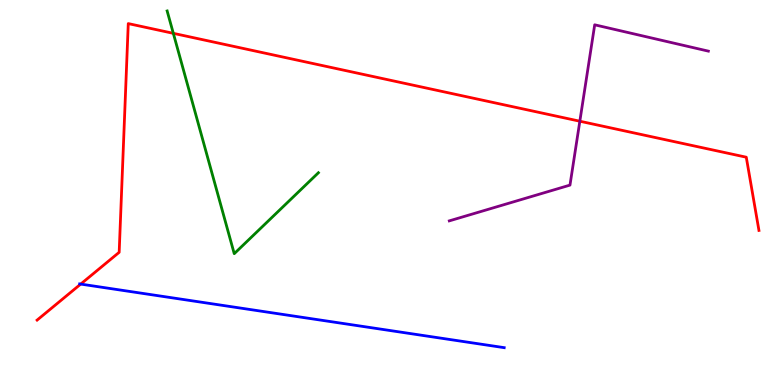[{'lines': ['blue', 'red'], 'intersections': [{'x': 1.04, 'y': 2.62}]}, {'lines': ['green', 'red'], 'intersections': [{'x': 2.24, 'y': 9.13}]}, {'lines': ['purple', 'red'], 'intersections': [{'x': 7.48, 'y': 6.85}]}, {'lines': ['blue', 'green'], 'intersections': []}, {'lines': ['blue', 'purple'], 'intersections': []}, {'lines': ['green', 'purple'], 'intersections': []}]